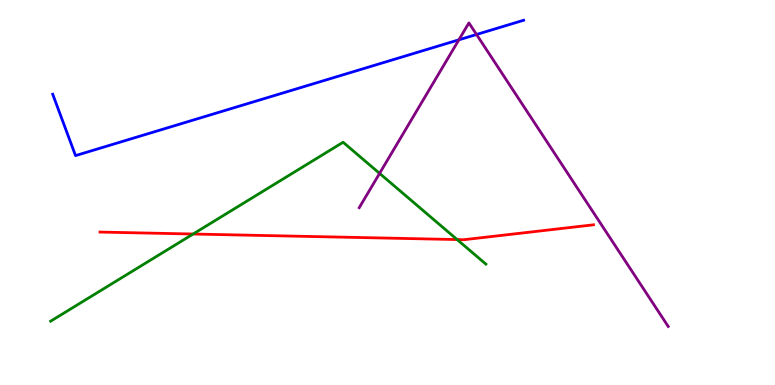[{'lines': ['blue', 'red'], 'intersections': []}, {'lines': ['green', 'red'], 'intersections': [{'x': 2.49, 'y': 3.92}, {'x': 5.9, 'y': 3.78}]}, {'lines': ['purple', 'red'], 'intersections': []}, {'lines': ['blue', 'green'], 'intersections': []}, {'lines': ['blue', 'purple'], 'intersections': [{'x': 5.92, 'y': 8.97}, {'x': 6.15, 'y': 9.1}]}, {'lines': ['green', 'purple'], 'intersections': [{'x': 4.9, 'y': 5.5}]}]